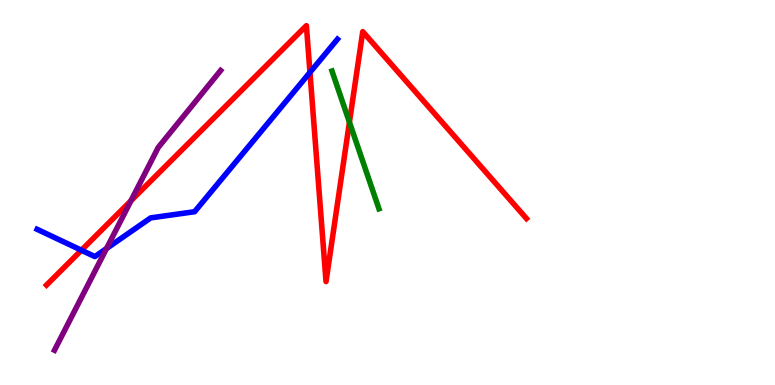[{'lines': ['blue', 'red'], 'intersections': [{'x': 1.05, 'y': 3.5}, {'x': 4.0, 'y': 8.12}]}, {'lines': ['green', 'red'], 'intersections': [{'x': 4.51, 'y': 6.83}]}, {'lines': ['purple', 'red'], 'intersections': [{'x': 1.69, 'y': 4.78}]}, {'lines': ['blue', 'green'], 'intersections': []}, {'lines': ['blue', 'purple'], 'intersections': [{'x': 1.37, 'y': 3.54}]}, {'lines': ['green', 'purple'], 'intersections': []}]